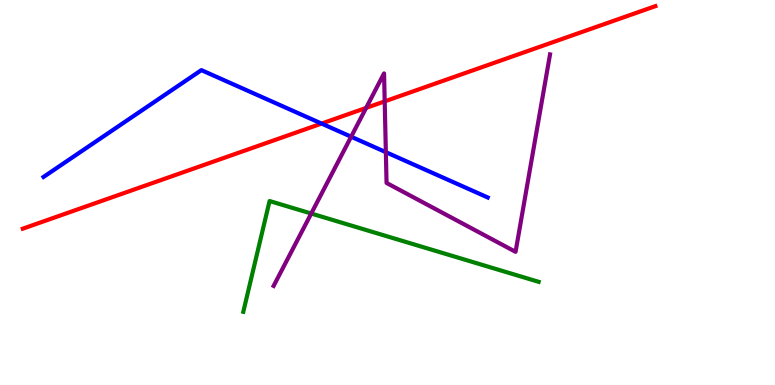[{'lines': ['blue', 'red'], 'intersections': [{'x': 4.15, 'y': 6.79}]}, {'lines': ['green', 'red'], 'intersections': []}, {'lines': ['purple', 'red'], 'intersections': [{'x': 4.72, 'y': 7.2}, {'x': 4.96, 'y': 7.37}]}, {'lines': ['blue', 'green'], 'intersections': []}, {'lines': ['blue', 'purple'], 'intersections': [{'x': 4.53, 'y': 6.45}, {'x': 4.98, 'y': 6.05}]}, {'lines': ['green', 'purple'], 'intersections': [{'x': 4.02, 'y': 4.45}]}]